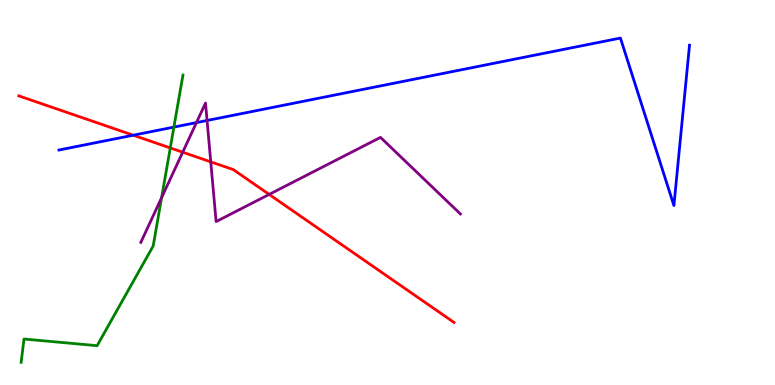[{'lines': ['blue', 'red'], 'intersections': [{'x': 1.72, 'y': 6.49}]}, {'lines': ['green', 'red'], 'intersections': [{'x': 2.2, 'y': 6.16}]}, {'lines': ['purple', 'red'], 'intersections': [{'x': 2.36, 'y': 6.05}, {'x': 2.72, 'y': 5.8}, {'x': 3.47, 'y': 4.95}]}, {'lines': ['blue', 'green'], 'intersections': [{'x': 2.24, 'y': 6.7}]}, {'lines': ['blue', 'purple'], 'intersections': [{'x': 2.53, 'y': 6.82}, {'x': 2.67, 'y': 6.87}]}, {'lines': ['green', 'purple'], 'intersections': [{'x': 2.09, 'y': 4.87}]}]